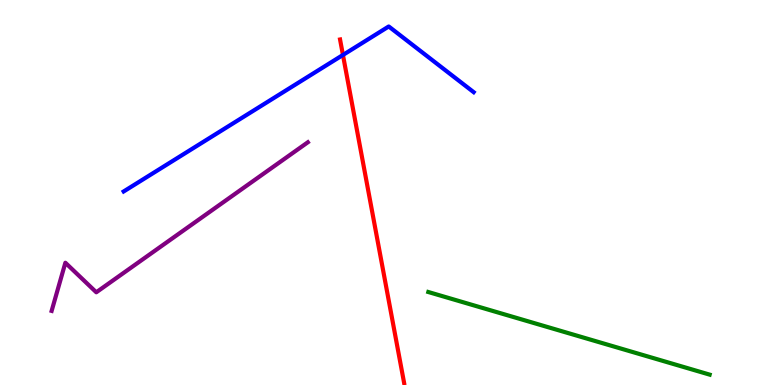[{'lines': ['blue', 'red'], 'intersections': [{'x': 4.43, 'y': 8.57}]}, {'lines': ['green', 'red'], 'intersections': []}, {'lines': ['purple', 'red'], 'intersections': []}, {'lines': ['blue', 'green'], 'intersections': []}, {'lines': ['blue', 'purple'], 'intersections': []}, {'lines': ['green', 'purple'], 'intersections': []}]